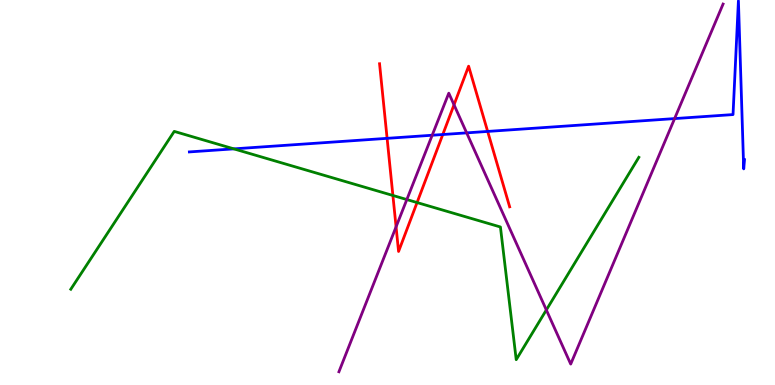[{'lines': ['blue', 'red'], 'intersections': [{'x': 4.99, 'y': 6.41}, {'x': 5.71, 'y': 6.51}, {'x': 6.29, 'y': 6.59}]}, {'lines': ['green', 'red'], 'intersections': [{'x': 5.07, 'y': 4.92}, {'x': 5.38, 'y': 4.74}]}, {'lines': ['purple', 'red'], 'intersections': [{'x': 5.11, 'y': 4.11}, {'x': 5.86, 'y': 7.28}]}, {'lines': ['blue', 'green'], 'intersections': [{'x': 3.02, 'y': 6.13}]}, {'lines': ['blue', 'purple'], 'intersections': [{'x': 5.58, 'y': 6.49}, {'x': 6.02, 'y': 6.55}, {'x': 8.7, 'y': 6.92}]}, {'lines': ['green', 'purple'], 'intersections': [{'x': 5.25, 'y': 4.82}, {'x': 7.05, 'y': 1.95}]}]